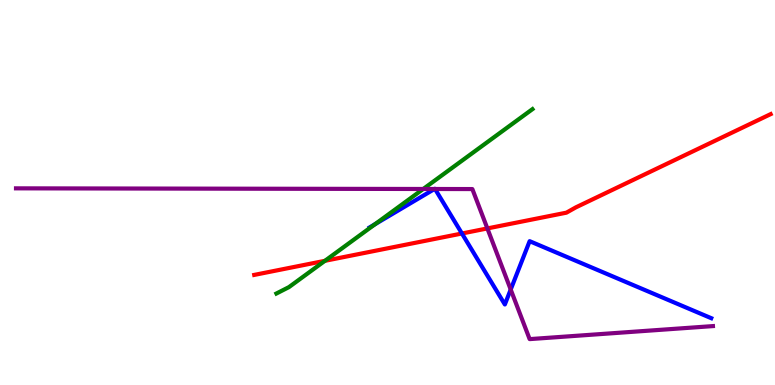[{'lines': ['blue', 'red'], 'intersections': [{'x': 5.96, 'y': 3.94}]}, {'lines': ['green', 'red'], 'intersections': [{'x': 4.19, 'y': 3.23}]}, {'lines': ['purple', 'red'], 'intersections': [{'x': 6.29, 'y': 4.07}]}, {'lines': ['blue', 'green'], 'intersections': [{'x': 4.84, 'y': 4.18}]}, {'lines': ['blue', 'purple'], 'intersections': [{'x': 5.61, 'y': 5.09}, {'x': 5.61, 'y': 5.09}, {'x': 6.59, 'y': 2.48}]}, {'lines': ['green', 'purple'], 'intersections': [{'x': 5.46, 'y': 5.09}]}]